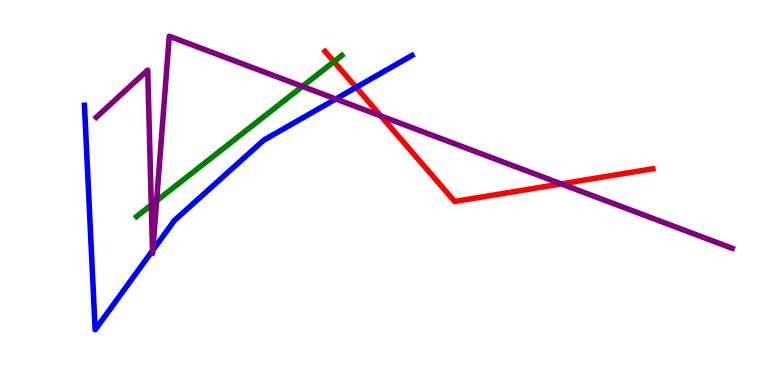[{'lines': ['blue', 'red'], 'intersections': [{'x': 4.6, 'y': 7.73}]}, {'lines': ['green', 'red'], 'intersections': [{'x': 4.31, 'y': 8.4}]}, {'lines': ['purple', 'red'], 'intersections': [{'x': 4.91, 'y': 6.99}, {'x': 7.24, 'y': 5.22}]}, {'lines': ['blue', 'green'], 'intersections': []}, {'lines': ['blue', 'purple'], 'intersections': [{'x': 1.97, 'y': 3.49}, {'x': 1.97, 'y': 3.5}, {'x': 4.33, 'y': 7.43}]}, {'lines': ['green', 'purple'], 'intersections': [{'x': 1.95, 'y': 4.68}, {'x': 2.02, 'y': 4.78}, {'x': 3.9, 'y': 7.76}]}]